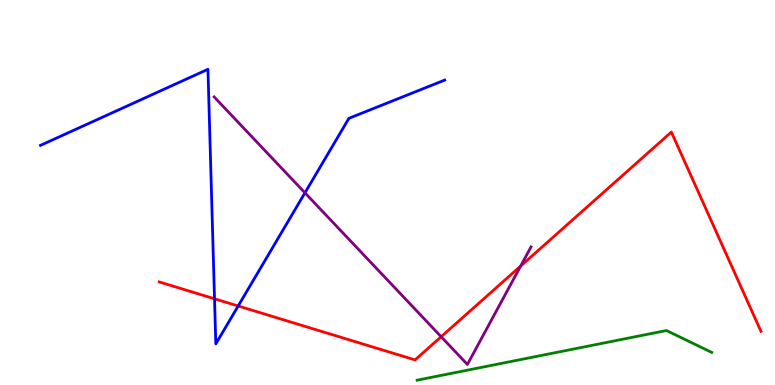[{'lines': ['blue', 'red'], 'intersections': [{'x': 2.77, 'y': 2.24}, {'x': 3.07, 'y': 2.05}]}, {'lines': ['green', 'red'], 'intersections': []}, {'lines': ['purple', 'red'], 'intersections': [{'x': 5.69, 'y': 1.25}, {'x': 6.72, 'y': 3.09}]}, {'lines': ['blue', 'green'], 'intersections': []}, {'lines': ['blue', 'purple'], 'intersections': [{'x': 3.93, 'y': 4.99}]}, {'lines': ['green', 'purple'], 'intersections': []}]